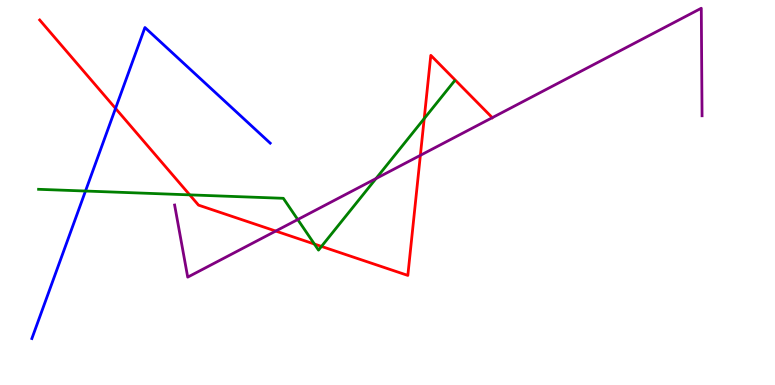[{'lines': ['blue', 'red'], 'intersections': [{'x': 1.49, 'y': 7.18}]}, {'lines': ['green', 'red'], 'intersections': [{'x': 2.45, 'y': 4.94}, {'x': 4.06, 'y': 3.66}, {'x': 4.15, 'y': 3.6}, {'x': 5.47, 'y': 6.92}]}, {'lines': ['purple', 'red'], 'intersections': [{'x': 3.56, 'y': 4.0}, {'x': 5.42, 'y': 5.97}, {'x': 6.35, 'y': 6.94}]}, {'lines': ['blue', 'green'], 'intersections': [{'x': 1.1, 'y': 5.04}]}, {'lines': ['blue', 'purple'], 'intersections': []}, {'lines': ['green', 'purple'], 'intersections': [{'x': 3.84, 'y': 4.3}, {'x': 4.85, 'y': 5.36}]}]